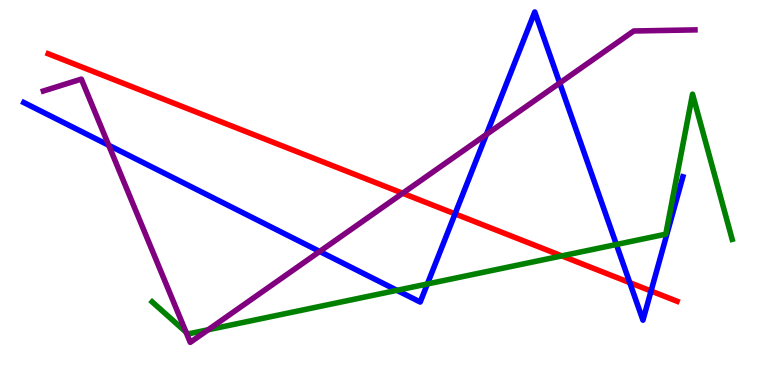[{'lines': ['blue', 'red'], 'intersections': [{'x': 5.87, 'y': 4.44}, {'x': 8.13, 'y': 2.66}, {'x': 8.4, 'y': 2.44}]}, {'lines': ['green', 'red'], 'intersections': [{'x': 7.25, 'y': 3.35}]}, {'lines': ['purple', 'red'], 'intersections': [{'x': 5.2, 'y': 4.98}]}, {'lines': ['blue', 'green'], 'intersections': [{'x': 5.12, 'y': 2.46}, {'x': 5.51, 'y': 2.62}, {'x': 7.95, 'y': 3.65}]}, {'lines': ['blue', 'purple'], 'intersections': [{'x': 1.4, 'y': 6.23}, {'x': 4.13, 'y': 3.47}, {'x': 6.28, 'y': 6.51}, {'x': 7.22, 'y': 7.84}]}, {'lines': ['green', 'purple'], 'intersections': [{'x': 2.4, 'y': 1.37}, {'x': 2.69, 'y': 1.44}]}]